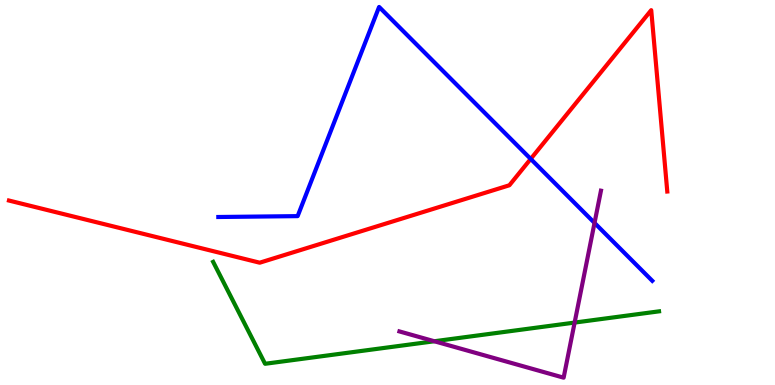[{'lines': ['blue', 'red'], 'intersections': [{'x': 6.85, 'y': 5.87}]}, {'lines': ['green', 'red'], 'intersections': []}, {'lines': ['purple', 'red'], 'intersections': []}, {'lines': ['blue', 'green'], 'intersections': []}, {'lines': ['blue', 'purple'], 'intersections': [{'x': 7.67, 'y': 4.21}]}, {'lines': ['green', 'purple'], 'intersections': [{'x': 5.6, 'y': 1.14}, {'x': 7.41, 'y': 1.62}]}]